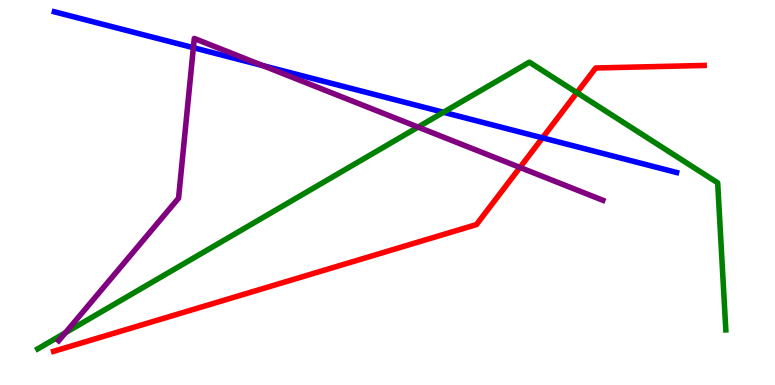[{'lines': ['blue', 'red'], 'intersections': [{'x': 7.0, 'y': 6.42}]}, {'lines': ['green', 'red'], 'intersections': [{'x': 7.44, 'y': 7.59}]}, {'lines': ['purple', 'red'], 'intersections': [{'x': 6.71, 'y': 5.65}]}, {'lines': ['blue', 'green'], 'intersections': [{'x': 5.72, 'y': 7.08}]}, {'lines': ['blue', 'purple'], 'intersections': [{'x': 2.5, 'y': 8.76}, {'x': 3.39, 'y': 8.3}]}, {'lines': ['green', 'purple'], 'intersections': [{'x': 0.844, 'y': 1.36}, {'x': 5.39, 'y': 6.7}]}]